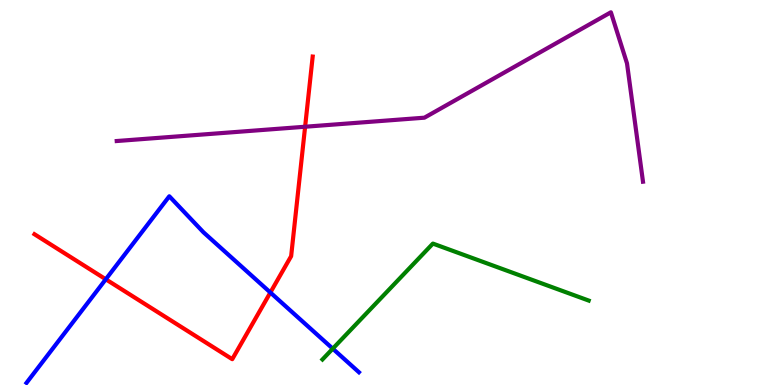[{'lines': ['blue', 'red'], 'intersections': [{'x': 1.36, 'y': 2.75}, {'x': 3.49, 'y': 2.4}]}, {'lines': ['green', 'red'], 'intersections': []}, {'lines': ['purple', 'red'], 'intersections': [{'x': 3.94, 'y': 6.71}]}, {'lines': ['blue', 'green'], 'intersections': [{'x': 4.29, 'y': 0.944}]}, {'lines': ['blue', 'purple'], 'intersections': []}, {'lines': ['green', 'purple'], 'intersections': []}]